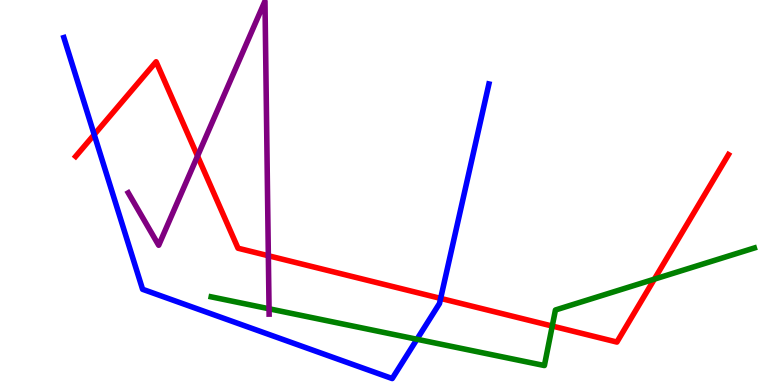[{'lines': ['blue', 'red'], 'intersections': [{'x': 1.22, 'y': 6.5}, {'x': 5.69, 'y': 2.25}]}, {'lines': ['green', 'red'], 'intersections': [{'x': 7.13, 'y': 1.53}, {'x': 8.44, 'y': 2.75}]}, {'lines': ['purple', 'red'], 'intersections': [{'x': 2.55, 'y': 5.95}, {'x': 3.46, 'y': 3.36}]}, {'lines': ['blue', 'green'], 'intersections': [{'x': 5.38, 'y': 1.19}]}, {'lines': ['blue', 'purple'], 'intersections': []}, {'lines': ['green', 'purple'], 'intersections': [{'x': 3.47, 'y': 1.98}]}]